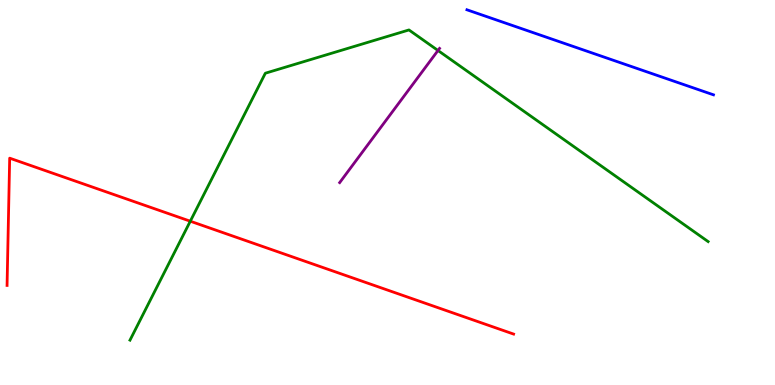[{'lines': ['blue', 'red'], 'intersections': []}, {'lines': ['green', 'red'], 'intersections': [{'x': 2.46, 'y': 4.25}]}, {'lines': ['purple', 'red'], 'intersections': []}, {'lines': ['blue', 'green'], 'intersections': []}, {'lines': ['blue', 'purple'], 'intersections': []}, {'lines': ['green', 'purple'], 'intersections': [{'x': 5.65, 'y': 8.69}]}]